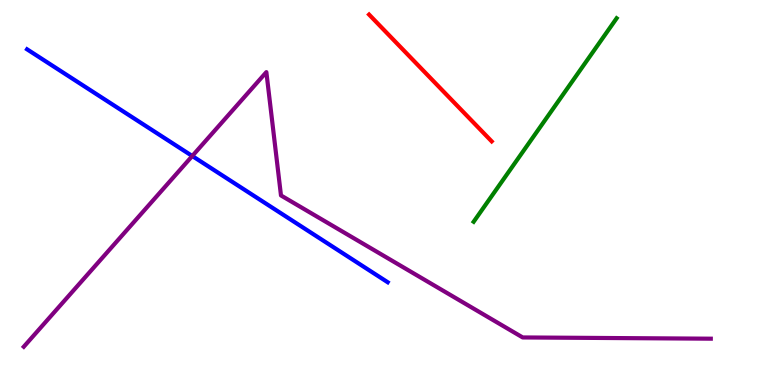[{'lines': ['blue', 'red'], 'intersections': []}, {'lines': ['green', 'red'], 'intersections': []}, {'lines': ['purple', 'red'], 'intersections': []}, {'lines': ['blue', 'green'], 'intersections': []}, {'lines': ['blue', 'purple'], 'intersections': [{'x': 2.48, 'y': 5.95}]}, {'lines': ['green', 'purple'], 'intersections': []}]